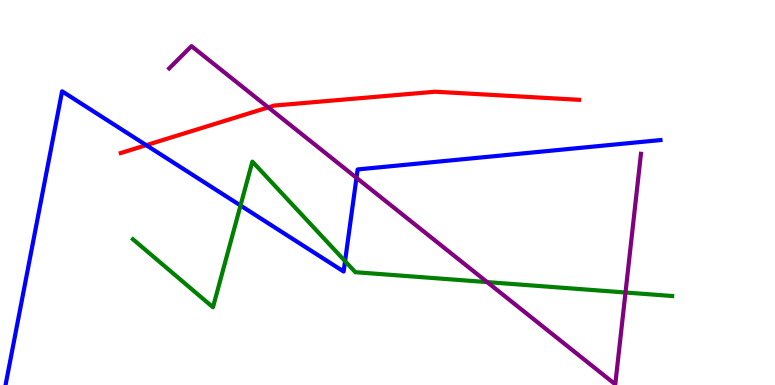[{'lines': ['blue', 'red'], 'intersections': [{'x': 1.89, 'y': 6.23}]}, {'lines': ['green', 'red'], 'intersections': []}, {'lines': ['purple', 'red'], 'intersections': [{'x': 3.46, 'y': 7.21}]}, {'lines': ['blue', 'green'], 'intersections': [{'x': 3.1, 'y': 4.66}, {'x': 4.45, 'y': 3.22}]}, {'lines': ['blue', 'purple'], 'intersections': [{'x': 4.6, 'y': 5.38}]}, {'lines': ['green', 'purple'], 'intersections': [{'x': 6.29, 'y': 2.67}, {'x': 8.07, 'y': 2.4}]}]